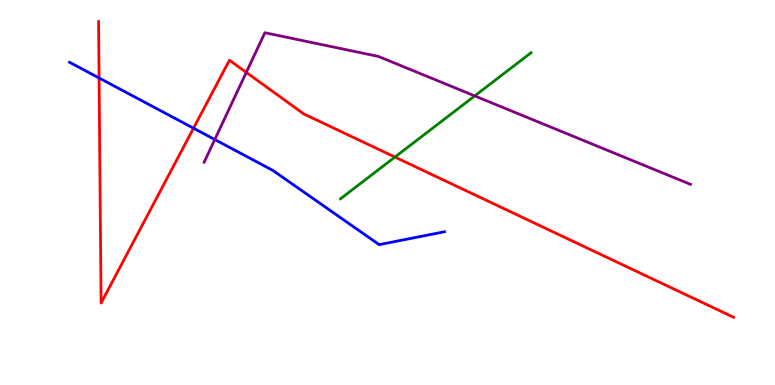[{'lines': ['blue', 'red'], 'intersections': [{'x': 1.28, 'y': 7.97}, {'x': 2.5, 'y': 6.67}]}, {'lines': ['green', 'red'], 'intersections': [{'x': 5.1, 'y': 5.92}]}, {'lines': ['purple', 'red'], 'intersections': [{'x': 3.18, 'y': 8.12}]}, {'lines': ['blue', 'green'], 'intersections': []}, {'lines': ['blue', 'purple'], 'intersections': [{'x': 2.77, 'y': 6.38}]}, {'lines': ['green', 'purple'], 'intersections': [{'x': 6.13, 'y': 7.51}]}]